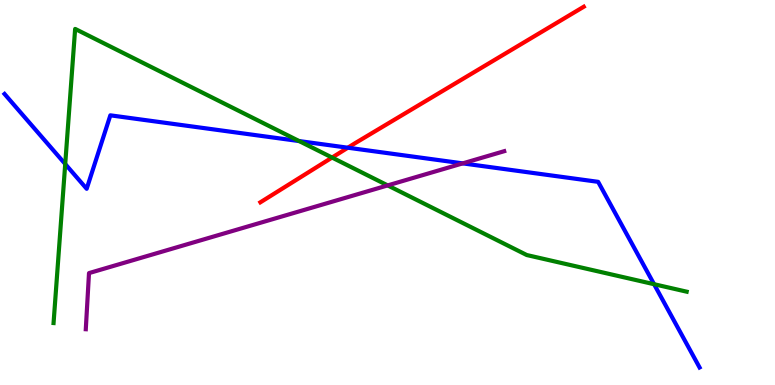[{'lines': ['blue', 'red'], 'intersections': [{'x': 4.49, 'y': 6.16}]}, {'lines': ['green', 'red'], 'intersections': [{'x': 4.28, 'y': 5.91}]}, {'lines': ['purple', 'red'], 'intersections': []}, {'lines': ['blue', 'green'], 'intersections': [{'x': 0.842, 'y': 5.74}, {'x': 3.86, 'y': 6.34}, {'x': 8.44, 'y': 2.62}]}, {'lines': ['blue', 'purple'], 'intersections': [{'x': 5.97, 'y': 5.76}]}, {'lines': ['green', 'purple'], 'intersections': [{'x': 5.0, 'y': 5.18}]}]